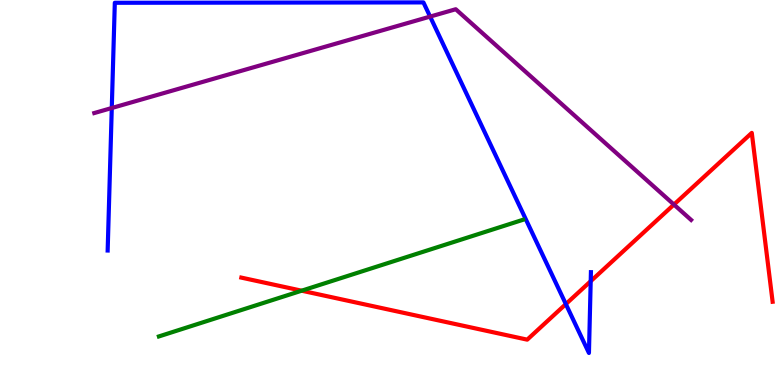[{'lines': ['blue', 'red'], 'intersections': [{'x': 7.3, 'y': 2.1}, {'x': 7.62, 'y': 2.7}]}, {'lines': ['green', 'red'], 'intersections': [{'x': 3.89, 'y': 2.45}]}, {'lines': ['purple', 'red'], 'intersections': [{'x': 8.7, 'y': 4.69}]}, {'lines': ['blue', 'green'], 'intersections': []}, {'lines': ['blue', 'purple'], 'intersections': [{'x': 1.44, 'y': 7.19}, {'x': 5.55, 'y': 9.57}]}, {'lines': ['green', 'purple'], 'intersections': []}]